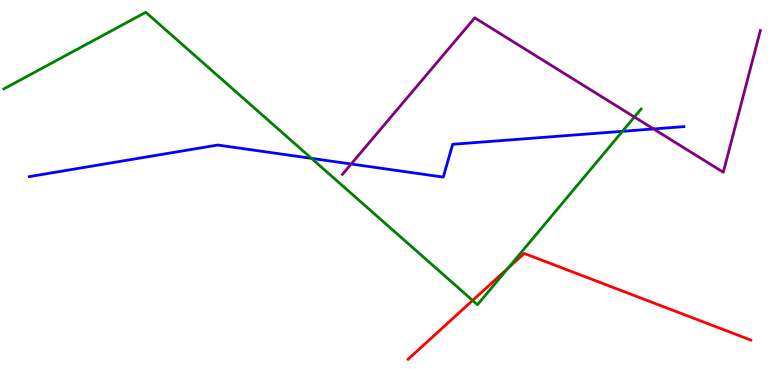[{'lines': ['blue', 'red'], 'intersections': []}, {'lines': ['green', 'red'], 'intersections': [{'x': 6.1, 'y': 2.2}, {'x': 6.56, 'y': 3.04}]}, {'lines': ['purple', 'red'], 'intersections': []}, {'lines': ['blue', 'green'], 'intersections': [{'x': 4.02, 'y': 5.89}, {'x': 8.03, 'y': 6.59}]}, {'lines': ['blue', 'purple'], 'intersections': [{'x': 4.53, 'y': 5.74}, {'x': 8.43, 'y': 6.65}]}, {'lines': ['green', 'purple'], 'intersections': [{'x': 8.19, 'y': 6.96}]}]